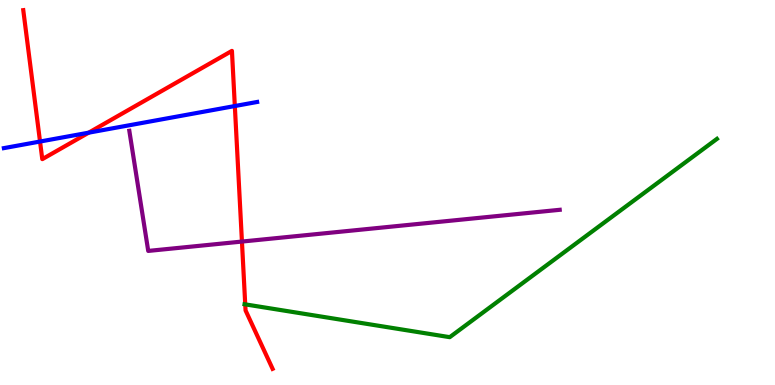[{'lines': ['blue', 'red'], 'intersections': [{'x': 0.517, 'y': 6.32}, {'x': 1.14, 'y': 6.55}, {'x': 3.03, 'y': 7.25}]}, {'lines': ['green', 'red'], 'intersections': [{'x': 3.16, 'y': 2.09}]}, {'lines': ['purple', 'red'], 'intersections': [{'x': 3.12, 'y': 3.73}]}, {'lines': ['blue', 'green'], 'intersections': []}, {'lines': ['blue', 'purple'], 'intersections': []}, {'lines': ['green', 'purple'], 'intersections': []}]